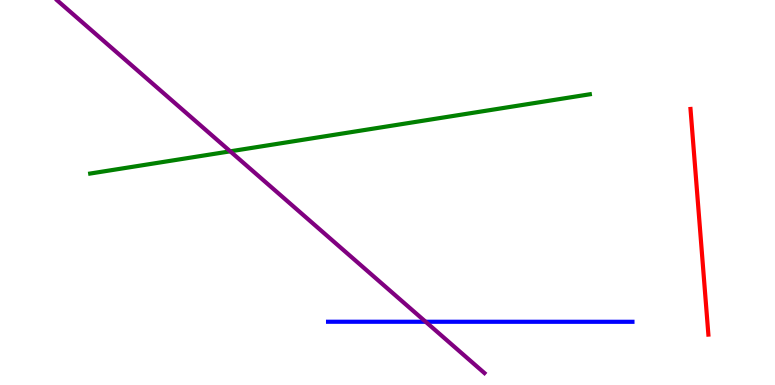[{'lines': ['blue', 'red'], 'intersections': []}, {'lines': ['green', 'red'], 'intersections': []}, {'lines': ['purple', 'red'], 'intersections': []}, {'lines': ['blue', 'green'], 'intersections': []}, {'lines': ['blue', 'purple'], 'intersections': [{'x': 5.49, 'y': 1.64}]}, {'lines': ['green', 'purple'], 'intersections': [{'x': 2.97, 'y': 6.07}]}]